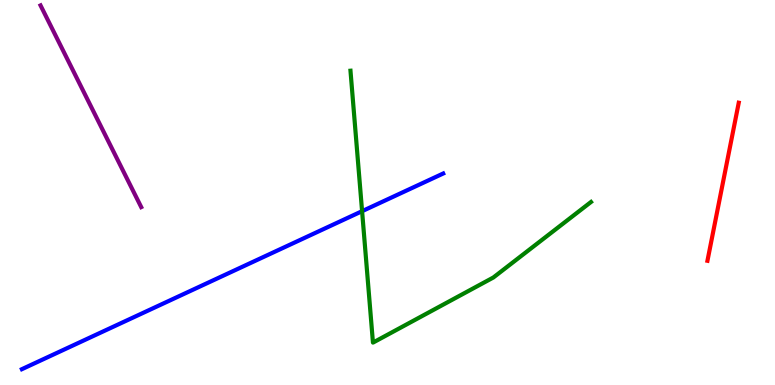[{'lines': ['blue', 'red'], 'intersections': []}, {'lines': ['green', 'red'], 'intersections': []}, {'lines': ['purple', 'red'], 'intersections': []}, {'lines': ['blue', 'green'], 'intersections': [{'x': 4.67, 'y': 4.51}]}, {'lines': ['blue', 'purple'], 'intersections': []}, {'lines': ['green', 'purple'], 'intersections': []}]